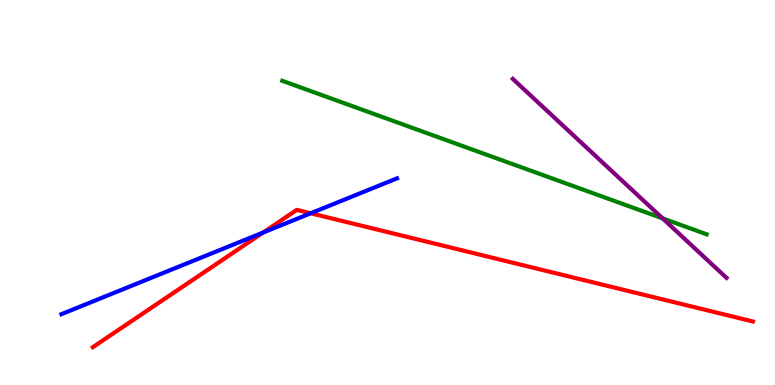[{'lines': ['blue', 'red'], 'intersections': [{'x': 3.4, 'y': 3.96}, {'x': 4.01, 'y': 4.46}]}, {'lines': ['green', 'red'], 'intersections': []}, {'lines': ['purple', 'red'], 'intersections': []}, {'lines': ['blue', 'green'], 'intersections': []}, {'lines': ['blue', 'purple'], 'intersections': []}, {'lines': ['green', 'purple'], 'intersections': [{'x': 8.55, 'y': 4.33}]}]